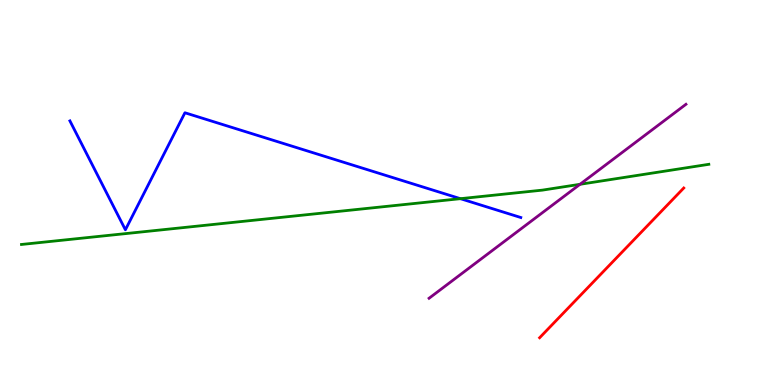[{'lines': ['blue', 'red'], 'intersections': []}, {'lines': ['green', 'red'], 'intersections': []}, {'lines': ['purple', 'red'], 'intersections': []}, {'lines': ['blue', 'green'], 'intersections': [{'x': 5.94, 'y': 4.84}]}, {'lines': ['blue', 'purple'], 'intersections': []}, {'lines': ['green', 'purple'], 'intersections': [{'x': 7.48, 'y': 5.21}]}]